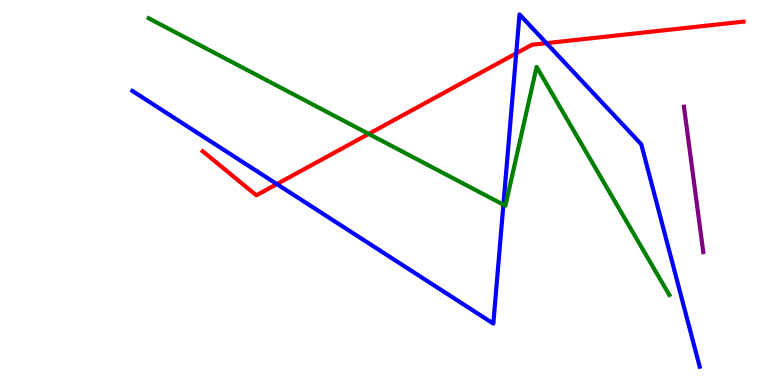[{'lines': ['blue', 'red'], 'intersections': [{'x': 3.57, 'y': 5.22}, {'x': 6.66, 'y': 8.61}, {'x': 7.05, 'y': 8.88}]}, {'lines': ['green', 'red'], 'intersections': [{'x': 4.76, 'y': 6.52}]}, {'lines': ['purple', 'red'], 'intersections': []}, {'lines': ['blue', 'green'], 'intersections': [{'x': 6.5, 'y': 4.68}]}, {'lines': ['blue', 'purple'], 'intersections': []}, {'lines': ['green', 'purple'], 'intersections': []}]